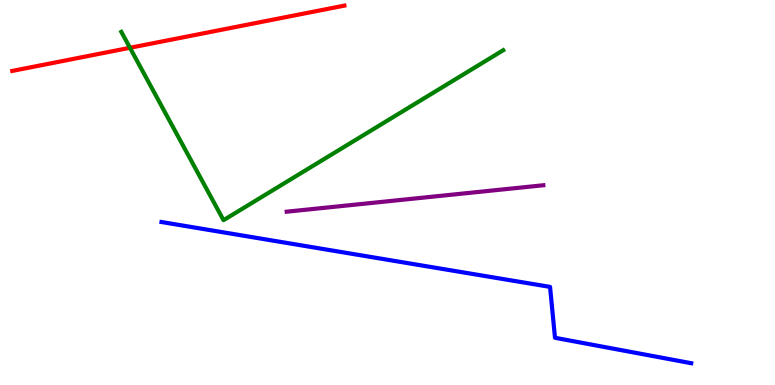[{'lines': ['blue', 'red'], 'intersections': []}, {'lines': ['green', 'red'], 'intersections': [{'x': 1.68, 'y': 8.76}]}, {'lines': ['purple', 'red'], 'intersections': []}, {'lines': ['blue', 'green'], 'intersections': []}, {'lines': ['blue', 'purple'], 'intersections': []}, {'lines': ['green', 'purple'], 'intersections': []}]